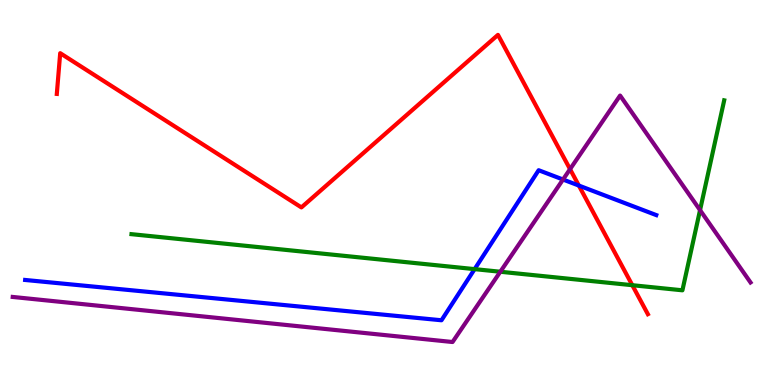[{'lines': ['blue', 'red'], 'intersections': [{'x': 7.47, 'y': 5.18}]}, {'lines': ['green', 'red'], 'intersections': [{'x': 8.16, 'y': 2.59}]}, {'lines': ['purple', 'red'], 'intersections': [{'x': 7.36, 'y': 5.61}]}, {'lines': ['blue', 'green'], 'intersections': [{'x': 6.12, 'y': 3.01}]}, {'lines': ['blue', 'purple'], 'intersections': [{'x': 7.26, 'y': 5.34}]}, {'lines': ['green', 'purple'], 'intersections': [{'x': 6.46, 'y': 2.94}, {'x': 9.03, 'y': 4.54}]}]